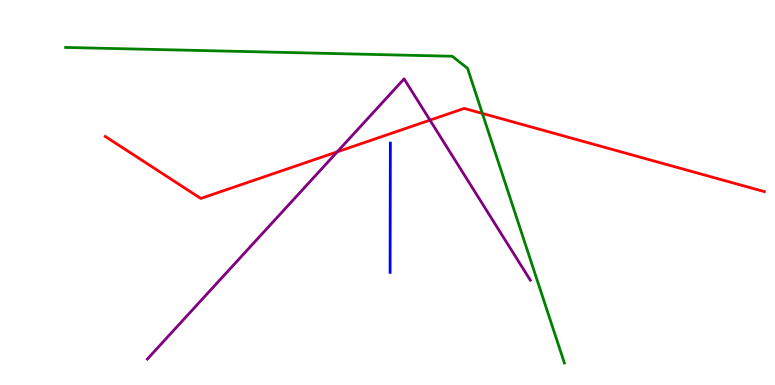[{'lines': ['blue', 'red'], 'intersections': []}, {'lines': ['green', 'red'], 'intersections': [{'x': 6.22, 'y': 7.05}]}, {'lines': ['purple', 'red'], 'intersections': [{'x': 4.35, 'y': 6.06}, {'x': 5.55, 'y': 6.88}]}, {'lines': ['blue', 'green'], 'intersections': []}, {'lines': ['blue', 'purple'], 'intersections': []}, {'lines': ['green', 'purple'], 'intersections': []}]